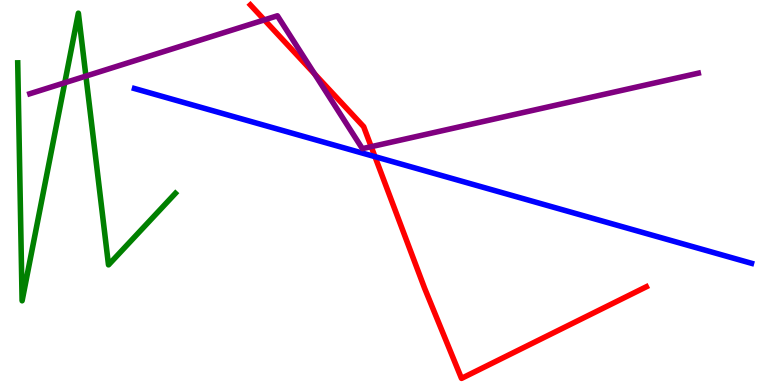[{'lines': ['blue', 'red'], 'intersections': [{'x': 4.84, 'y': 5.93}]}, {'lines': ['green', 'red'], 'intersections': []}, {'lines': ['purple', 'red'], 'intersections': [{'x': 3.41, 'y': 9.48}, {'x': 4.06, 'y': 8.08}, {'x': 4.79, 'y': 6.19}]}, {'lines': ['blue', 'green'], 'intersections': []}, {'lines': ['blue', 'purple'], 'intersections': []}, {'lines': ['green', 'purple'], 'intersections': [{'x': 0.836, 'y': 7.85}, {'x': 1.11, 'y': 8.02}]}]